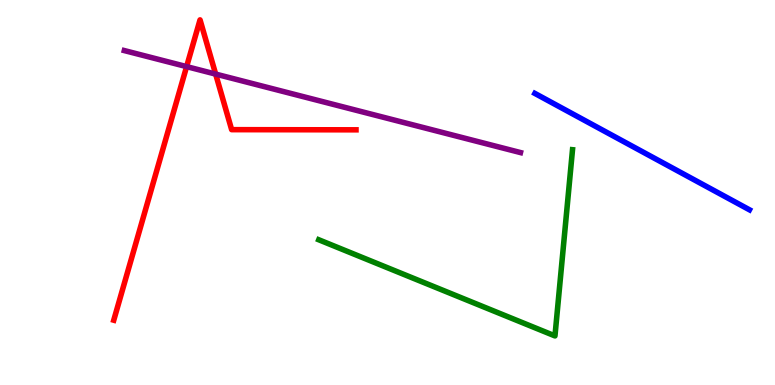[{'lines': ['blue', 'red'], 'intersections': []}, {'lines': ['green', 'red'], 'intersections': []}, {'lines': ['purple', 'red'], 'intersections': [{'x': 2.41, 'y': 8.27}, {'x': 2.78, 'y': 8.08}]}, {'lines': ['blue', 'green'], 'intersections': []}, {'lines': ['blue', 'purple'], 'intersections': []}, {'lines': ['green', 'purple'], 'intersections': []}]